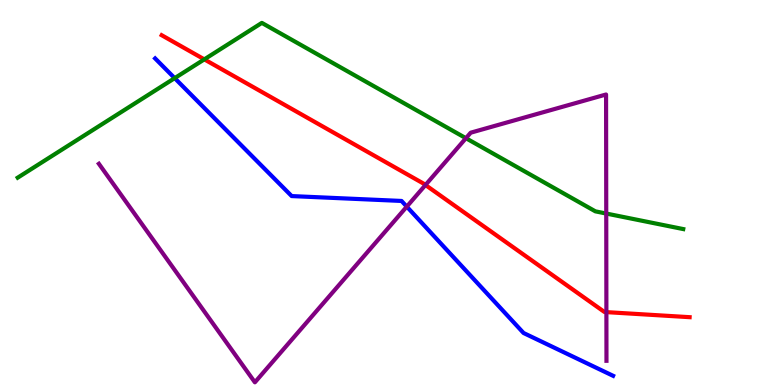[{'lines': ['blue', 'red'], 'intersections': []}, {'lines': ['green', 'red'], 'intersections': [{'x': 2.64, 'y': 8.46}]}, {'lines': ['purple', 'red'], 'intersections': [{'x': 5.49, 'y': 5.19}, {'x': 7.82, 'y': 1.89}]}, {'lines': ['blue', 'green'], 'intersections': [{'x': 2.25, 'y': 7.97}]}, {'lines': ['blue', 'purple'], 'intersections': [{'x': 5.25, 'y': 4.63}]}, {'lines': ['green', 'purple'], 'intersections': [{'x': 6.01, 'y': 6.41}, {'x': 7.82, 'y': 4.45}]}]